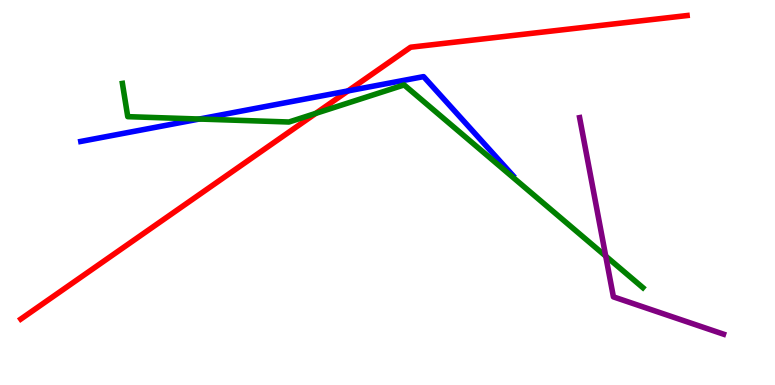[{'lines': ['blue', 'red'], 'intersections': [{'x': 4.49, 'y': 7.64}]}, {'lines': ['green', 'red'], 'intersections': [{'x': 4.07, 'y': 7.06}]}, {'lines': ['purple', 'red'], 'intersections': []}, {'lines': ['blue', 'green'], 'intersections': [{'x': 2.57, 'y': 6.91}]}, {'lines': ['blue', 'purple'], 'intersections': []}, {'lines': ['green', 'purple'], 'intersections': [{'x': 7.82, 'y': 3.35}]}]